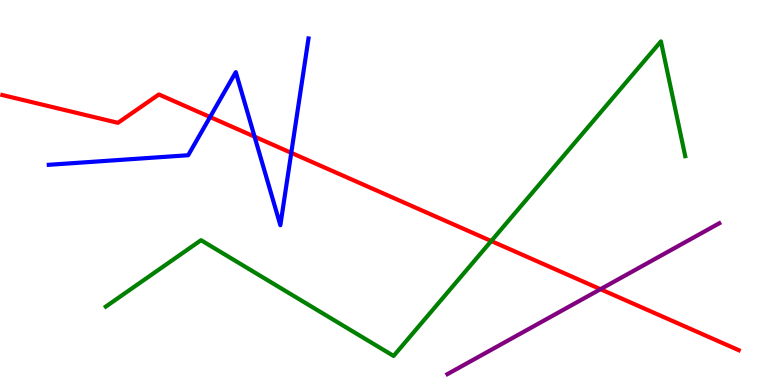[{'lines': ['blue', 'red'], 'intersections': [{'x': 2.71, 'y': 6.96}, {'x': 3.28, 'y': 6.45}, {'x': 3.76, 'y': 6.03}]}, {'lines': ['green', 'red'], 'intersections': [{'x': 6.34, 'y': 3.74}]}, {'lines': ['purple', 'red'], 'intersections': [{'x': 7.75, 'y': 2.49}]}, {'lines': ['blue', 'green'], 'intersections': []}, {'lines': ['blue', 'purple'], 'intersections': []}, {'lines': ['green', 'purple'], 'intersections': []}]